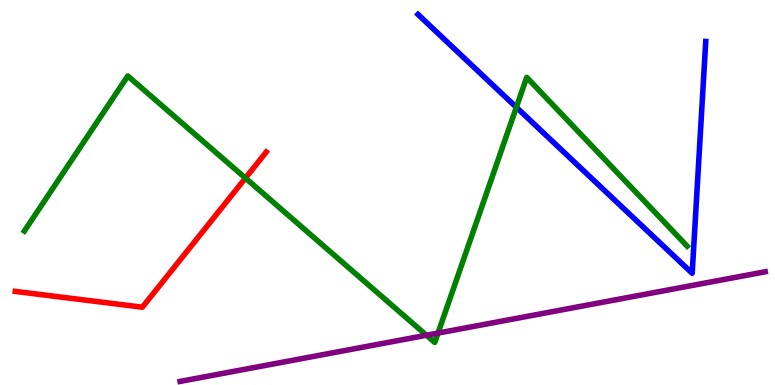[{'lines': ['blue', 'red'], 'intersections': []}, {'lines': ['green', 'red'], 'intersections': [{'x': 3.17, 'y': 5.37}]}, {'lines': ['purple', 'red'], 'intersections': []}, {'lines': ['blue', 'green'], 'intersections': [{'x': 6.66, 'y': 7.21}]}, {'lines': ['blue', 'purple'], 'intersections': []}, {'lines': ['green', 'purple'], 'intersections': [{'x': 5.5, 'y': 1.29}, {'x': 5.65, 'y': 1.35}]}]